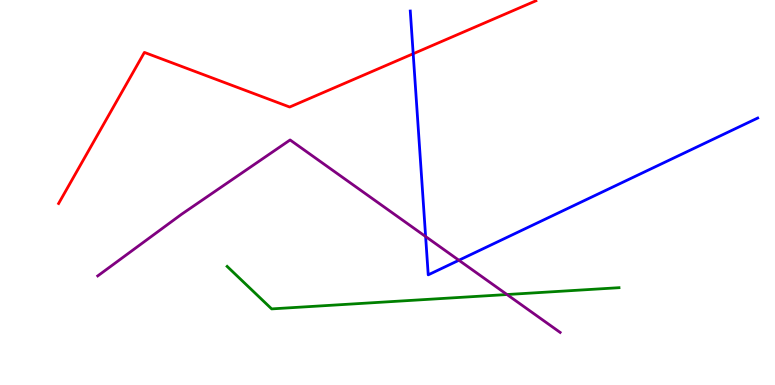[{'lines': ['blue', 'red'], 'intersections': [{'x': 5.33, 'y': 8.6}]}, {'lines': ['green', 'red'], 'intersections': []}, {'lines': ['purple', 'red'], 'intersections': []}, {'lines': ['blue', 'green'], 'intersections': []}, {'lines': ['blue', 'purple'], 'intersections': [{'x': 5.49, 'y': 3.86}, {'x': 5.92, 'y': 3.24}]}, {'lines': ['green', 'purple'], 'intersections': [{'x': 6.54, 'y': 2.35}]}]